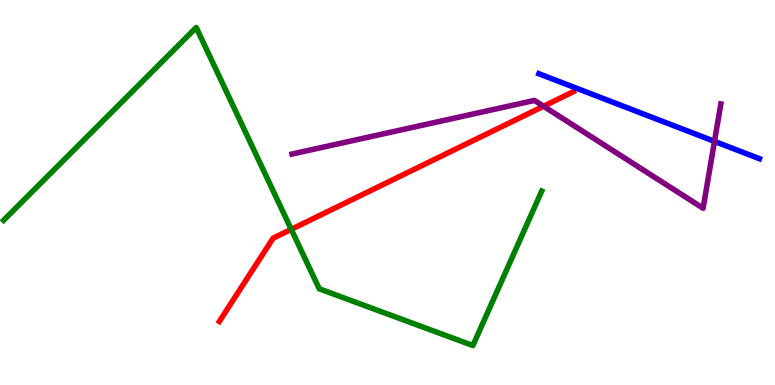[{'lines': ['blue', 'red'], 'intersections': []}, {'lines': ['green', 'red'], 'intersections': [{'x': 3.76, 'y': 4.04}]}, {'lines': ['purple', 'red'], 'intersections': [{'x': 7.01, 'y': 7.24}]}, {'lines': ['blue', 'green'], 'intersections': []}, {'lines': ['blue', 'purple'], 'intersections': [{'x': 9.22, 'y': 6.33}]}, {'lines': ['green', 'purple'], 'intersections': []}]